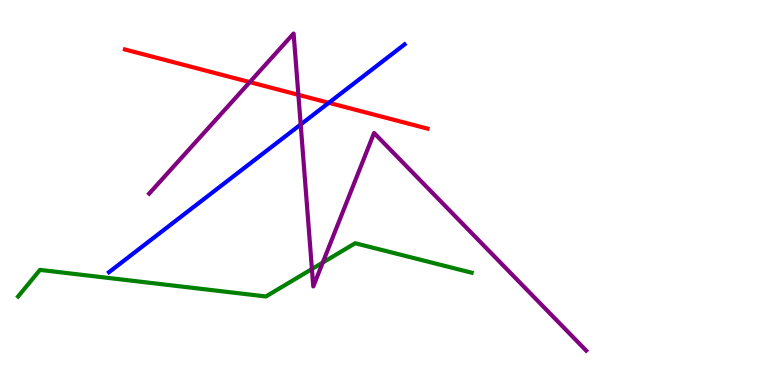[{'lines': ['blue', 'red'], 'intersections': [{'x': 4.24, 'y': 7.33}]}, {'lines': ['green', 'red'], 'intersections': []}, {'lines': ['purple', 'red'], 'intersections': [{'x': 3.22, 'y': 7.87}, {'x': 3.85, 'y': 7.54}]}, {'lines': ['blue', 'green'], 'intersections': []}, {'lines': ['blue', 'purple'], 'intersections': [{'x': 3.88, 'y': 6.77}]}, {'lines': ['green', 'purple'], 'intersections': [{'x': 4.02, 'y': 3.01}, {'x': 4.16, 'y': 3.18}]}]